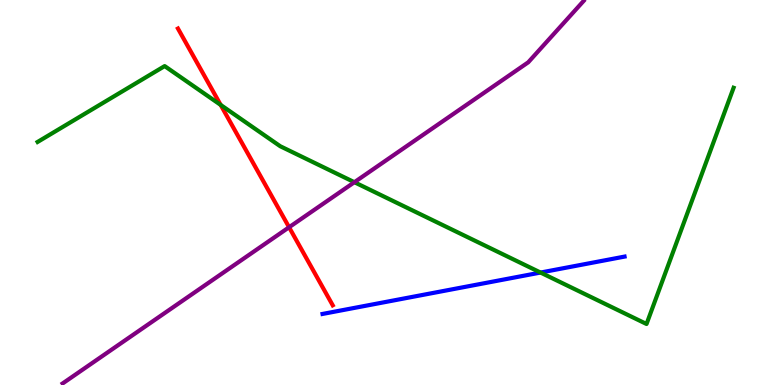[{'lines': ['blue', 'red'], 'intersections': []}, {'lines': ['green', 'red'], 'intersections': [{'x': 2.85, 'y': 7.27}]}, {'lines': ['purple', 'red'], 'intersections': [{'x': 3.73, 'y': 4.1}]}, {'lines': ['blue', 'green'], 'intersections': [{'x': 6.97, 'y': 2.92}]}, {'lines': ['blue', 'purple'], 'intersections': []}, {'lines': ['green', 'purple'], 'intersections': [{'x': 4.57, 'y': 5.27}]}]